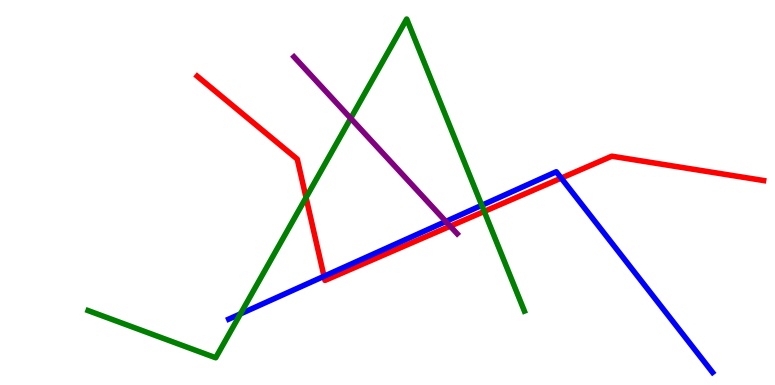[{'lines': ['blue', 'red'], 'intersections': [{'x': 4.18, 'y': 2.82}, {'x': 7.24, 'y': 5.37}]}, {'lines': ['green', 'red'], 'intersections': [{'x': 3.95, 'y': 4.87}, {'x': 6.25, 'y': 4.51}]}, {'lines': ['purple', 'red'], 'intersections': [{'x': 5.81, 'y': 4.13}]}, {'lines': ['blue', 'green'], 'intersections': [{'x': 3.1, 'y': 1.85}, {'x': 6.22, 'y': 4.67}]}, {'lines': ['blue', 'purple'], 'intersections': [{'x': 5.75, 'y': 4.25}]}, {'lines': ['green', 'purple'], 'intersections': [{'x': 4.53, 'y': 6.93}]}]